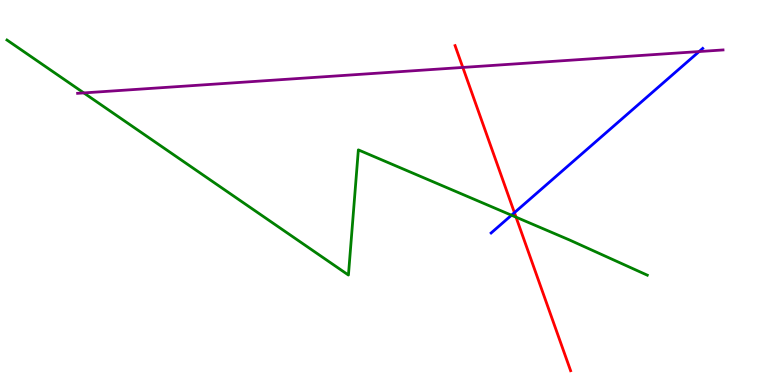[{'lines': ['blue', 'red'], 'intersections': [{'x': 6.64, 'y': 4.48}]}, {'lines': ['green', 'red'], 'intersections': [{'x': 6.66, 'y': 4.36}]}, {'lines': ['purple', 'red'], 'intersections': [{'x': 5.97, 'y': 8.25}]}, {'lines': ['blue', 'green'], 'intersections': [{'x': 6.6, 'y': 4.41}]}, {'lines': ['blue', 'purple'], 'intersections': [{'x': 9.02, 'y': 8.66}]}, {'lines': ['green', 'purple'], 'intersections': [{'x': 1.08, 'y': 7.59}]}]